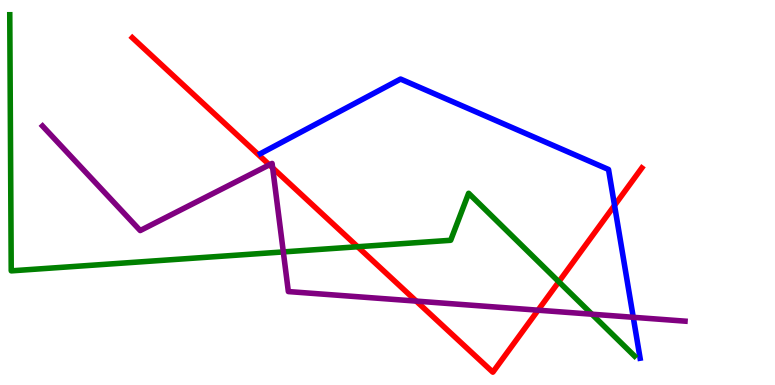[{'lines': ['blue', 'red'], 'intersections': [{'x': 7.93, 'y': 4.67}]}, {'lines': ['green', 'red'], 'intersections': [{'x': 4.61, 'y': 3.59}, {'x': 7.21, 'y': 2.68}]}, {'lines': ['purple', 'red'], 'intersections': [{'x': 3.48, 'y': 5.72}, {'x': 3.52, 'y': 5.64}, {'x': 5.37, 'y': 2.18}, {'x': 6.94, 'y': 1.94}]}, {'lines': ['blue', 'green'], 'intersections': []}, {'lines': ['blue', 'purple'], 'intersections': [{'x': 8.17, 'y': 1.76}]}, {'lines': ['green', 'purple'], 'intersections': [{'x': 3.66, 'y': 3.46}, {'x': 7.64, 'y': 1.84}]}]